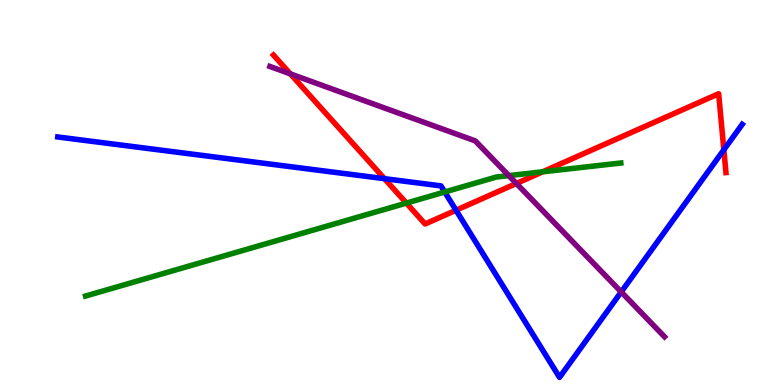[{'lines': ['blue', 'red'], 'intersections': [{'x': 4.96, 'y': 5.36}, {'x': 5.88, 'y': 4.54}, {'x': 9.34, 'y': 6.11}]}, {'lines': ['green', 'red'], 'intersections': [{'x': 5.24, 'y': 4.72}, {'x': 7.0, 'y': 5.54}]}, {'lines': ['purple', 'red'], 'intersections': [{'x': 3.75, 'y': 8.08}, {'x': 6.66, 'y': 5.23}]}, {'lines': ['blue', 'green'], 'intersections': [{'x': 5.74, 'y': 5.01}]}, {'lines': ['blue', 'purple'], 'intersections': [{'x': 8.02, 'y': 2.42}]}, {'lines': ['green', 'purple'], 'intersections': [{'x': 6.57, 'y': 5.44}]}]